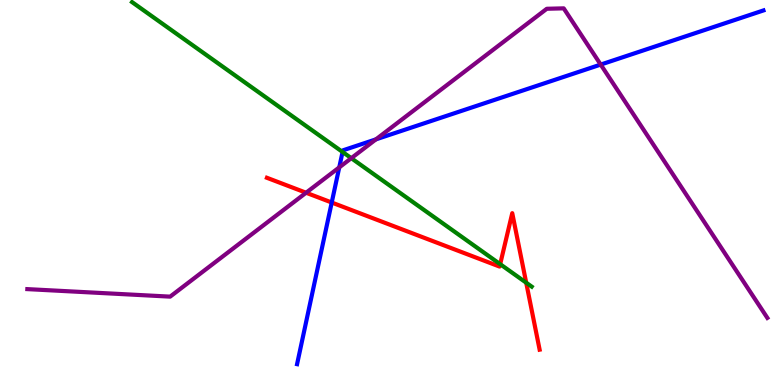[{'lines': ['blue', 'red'], 'intersections': [{'x': 4.28, 'y': 4.74}]}, {'lines': ['green', 'red'], 'intersections': [{'x': 6.45, 'y': 3.14}, {'x': 6.79, 'y': 2.66}]}, {'lines': ['purple', 'red'], 'intersections': [{'x': 3.95, 'y': 4.99}]}, {'lines': ['blue', 'green'], 'intersections': [{'x': 4.42, 'y': 6.05}]}, {'lines': ['blue', 'purple'], 'intersections': [{'x': 4.38, 'y': 5.65}, {'x': 4.85, 'y': 6.38}, {'x': 7.75, 'y': 8.32}]}, {'lines': ['green', 'purple'], 'intersections': [{'x': 4.53, 'y': 5.89}]}]